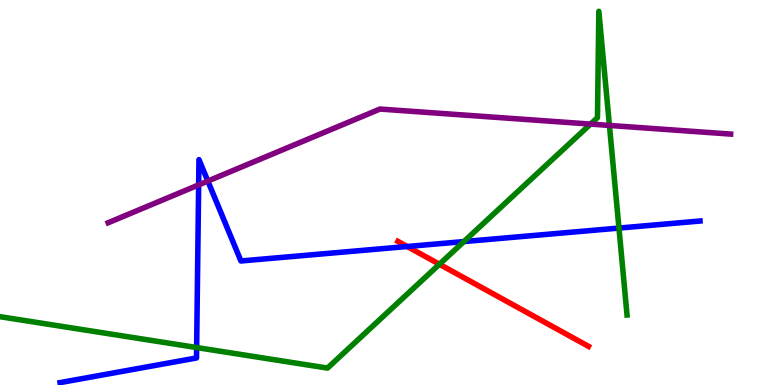[{'lines': ['blue', 'red'], 'intersections': [{'x': 5.25, 'y': 3.6}]}, {'lines': ['green', 'red'], 'intersections': [{'x': 5.67, 'y': 3.14}]}, {'lines': ['purple', 'red'], 'intersections': []}, {'lines': ['blue', 'green'], 'intersections': [{'x': 2.54, 'y': 0.973}, {'x': 5.99, 'y': 3.73}, {'x': 7.99, 'y': 4.08}]}, {'lines': ['blue', 'purple'], 'intersections': [{'x': 2.56, 'y': 5.2}, {'x': 2.68, 'y': 5.3}]}, {'lines': ['green', 'purple'], 'intersections': [{'x': 7.62, 'y': 6.78}, {'x': 7.86, 'y': 6.74}]}]